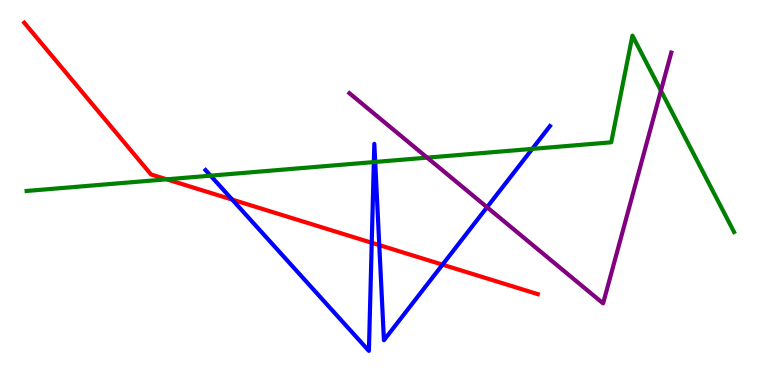[{'lines': ['blue', 'red'], 'intersections': [{'x': 3.0, 'y': 4.82}, {'x': 4.8, 'y': 3.69}, {'x': 4.89, 'y': 3.63}, {'x': 5.71, 'y': 3.13}]}, {'lines': ['green', 'red'], 'intersections': [{'x': 2.15, 'y': 5.34}]}, {'lines': ['purple', 'red'], 'intersections': []}, {'lines': ['blue', 'green'], 'intersections': [{'x': 2.72, 'y': 5.44}, {'x': 4.82, 'y': 5.79}, {'x': 4.84, 'y': 5.79}, {'x': 6.87, 'y': 6.13}]}, {'lines': ['blue', 'purple'], 'intersections': [{'x': 6.28, 'y': 4.62}]}, {'lines': ['green', 'purple'], 'intersections': [{'x': 5.51, 'y': 5.91}, {'x': 8.53, 'y': 7.64}]}]